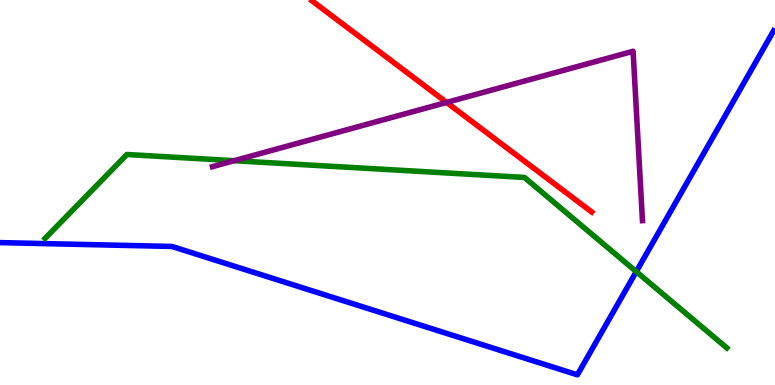[{'lines': ['blue', 'red'], 'intersections': []}, {'lines': ['green', 'red'], 'intersections': []}, {'lines': ['purple', 'red'], 'intersections': [{'x': 5.76, 'y': 7.34}]}, {'lines': ['blue', 'green'], 'intersections': [{'x': 8.21, 'y': 2.94}]}, {'lines': ['blue', 'purple'], 'intersections': []}, {'lines': ['green', 'purple'], 'intersections': [{'x': 3.02, 'y': 5.83}]}]